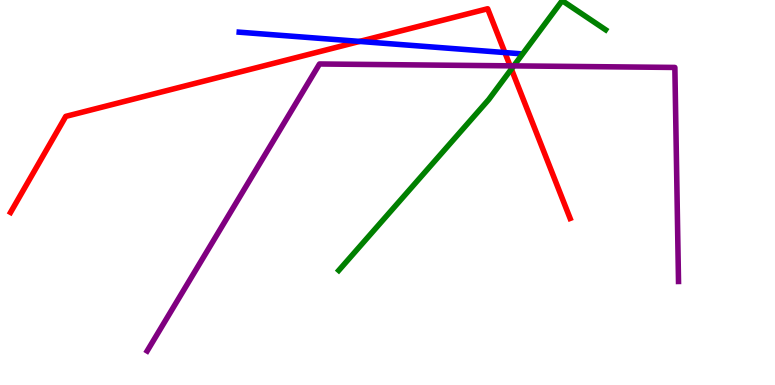[{'lines': ['blue', 'red'], 'intersections': [{'x': 4.64, 'y': 8.92}, {'x': 6.51, 'y': 8.63}]}, {'lines': ['green', 'red'], 'intersections': [{'x': 6.6, 'y': 8.21}]}, {'lines': ['purple', 'red'], 'intersections': [{'x': 6.58, 'y': 8.29}]}, {'lines': ['blue', 'green'], 'intersections': []}, {'lines': ['blue', 'purple'], 'intersections': []}, {'lines': ['green', 'purple'], 'intersections': [{'x': 6.63, 'y': 8.29}]}]